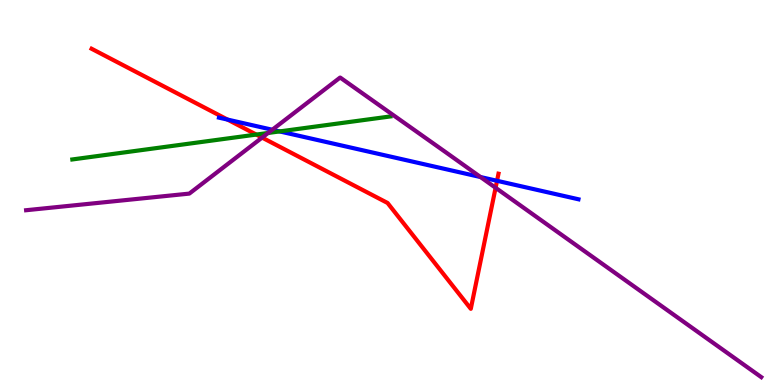[{'lines': ['blue', 'red'], 'intersections': [{'x': 2.94, 'y': 6.89}, {'x': 6.41, 'y': 5.3}]}, {'lines': ['green', 'red'], 'intersections': [{'x': 3.31, 'y': 6.5}]}, {'lines': ['purple', 'red'], 'intersections': [{'x': 3.38, 'y': 6.43}, {'x': 6.39, 'y': 5.12}]}, {'lines': ['blue', 'green'], 'intersections': [{'x': 3.61, 'y': 6.59}]}, {'lines': ['blue', 'purple'], 'intersections': [{'x': 3.51, 'y': 6.63}, {'x': 6.2, 'y': 5.4}]}, {'lines': ['green', 'purple'], 'intersections': [{'x': 3.46, 'y': 6.55}]}]